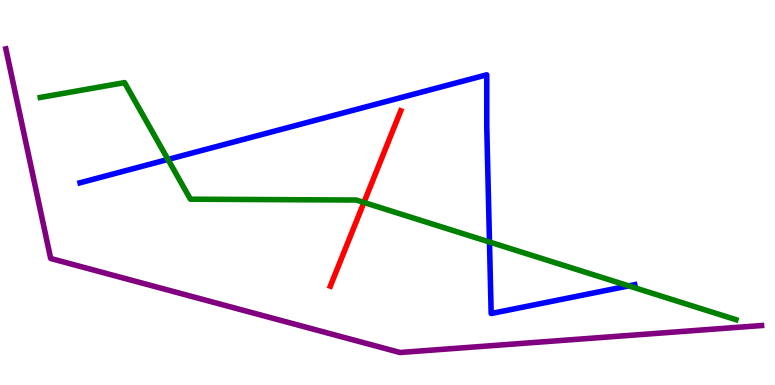[{'lines': ['blue', 'red'], 'intersections': []}, {'lines': ['green', 'red'], 'intersections': [{'x': 4.7, 'y': 4.74}]}, {'lines': ['purple', 'red'], 'intersections': []}, {'lines': ['blue', 'green'], 'intersections': [{'x': 2.17, 'y': 5.86}, {'x': 6.32, 'y': 3.71}, {'x': 8.11, 'y': 2.57}]}, {'lines': ['blue', 'purple'], 'intersections': []}, {'lines': ['green', 'purple'], 'intersections': []}]